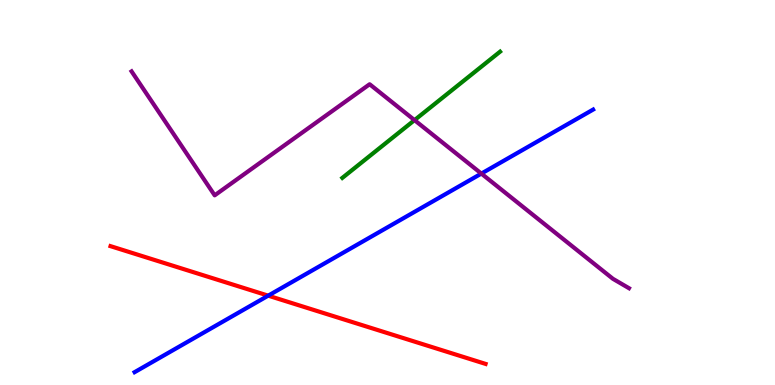[{'lines': ['blue', 'red'], 'intersections': [{'x': 3.46, 'y': 2.32}]}, {'lines': ['green', 'red'], 'intersections': []}, {'lines': ['purple', 'red'], 'intersections': []}, {'lines': ['blue', 'green'], 'intersections': []}, {'lines': ['blue', 'purple'], 'intersections': [{'x': 6.21, 'y': 5.49}]}, {'lines': ['green', 'purple'], 'intersections': [{'x': 5.35, 'y': 6.88}]}]